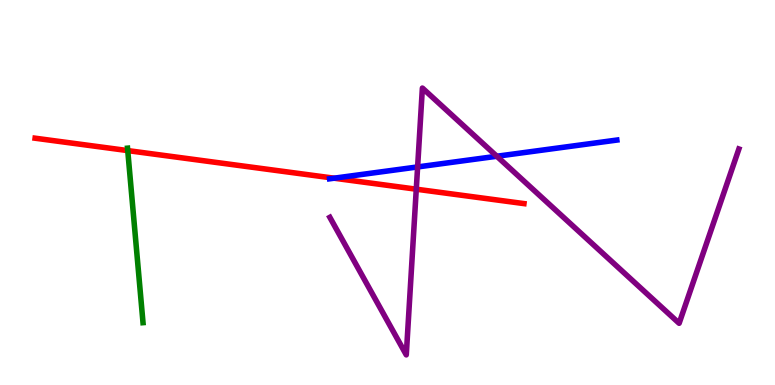[{'lines': ['blue', 'red'], 'intersections': [{'x': 4.31, 'y': 5.37}]}, {'lines': ['green', 'red'], 'intersections': [{'x': 1.65, 'y': 6.09}]}, {'lines': ['purple', 'red'], 'intersections': [{'x': 5.37, 'y': 5.09}]}, {'lines': ['blue', 'green'], 'intersections': []}, {'lines': ['blue', 'purple'], 'intersections': [{'x': 5.39, 'y': 5.66}, {'x': 6.41, 'y': 5.94}]}, {'lines': ['green', 'purple'], 'intersections': []}]